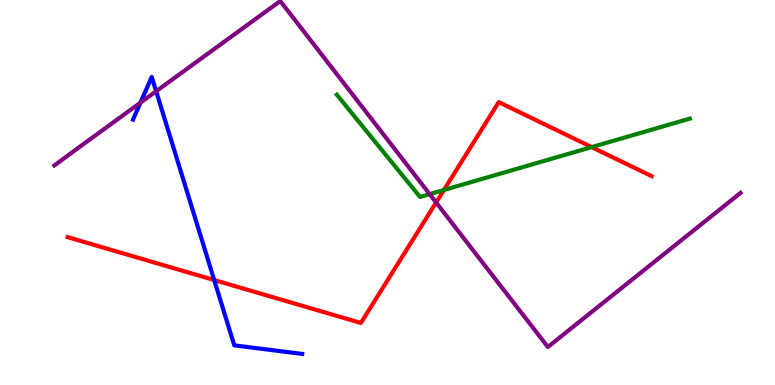[{'lines': ['blue', 'red'], 'intersections': [{'x': 2.76, 'y': 2.73}]}, {'lines': ['green', 'red'], 'intersections': [{'x': 5.73, 'y': 5.06}, {'x': 7.63, 'y': 6.18}]}, {'lines': ['purple', 'red'], 'intersections': [{'x': 5.63, 'y': 4.74}]}, {'lines': ['blue', 'green'], 'intersections': []}, {'lines': ['blue', 'purple'], 'intersections': [{'x': 1.81, 'y': 7.33}, {'x': 2.01, 'y': 7.63}]}, {'lines': ['green', 'purple'], 'intersections': [{'x': 5.54, 'y': 4.96}]}]